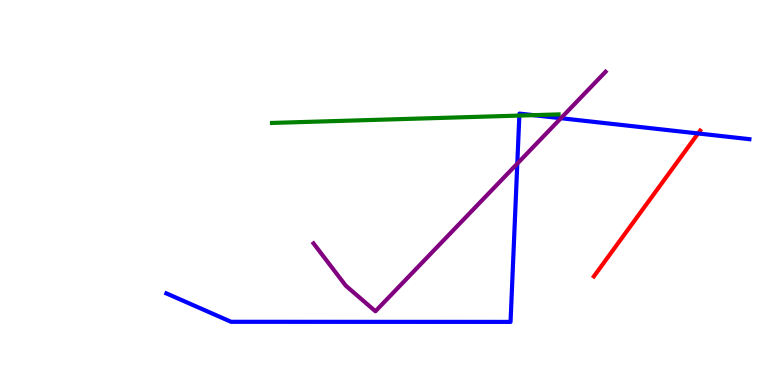[{'lines': ['blue', 'red'], 'intersections': [{'x': 9.01, 'y': 6.53}]}, {'lines': ['green', 'red'], 'intersections': []}, {'lines': ['purple', 'red'], 'intersections': []}, {'lines': ['blue', 'green'], 'intersections': [{'x': 6.7, 'y': 7.0}, {'x': 6.88, 'y': 7.01}]}, {'lines': ['blue', 'purple'], 'intersections': [{'x': 6.67, 'y': 5.75}, {'x': 7.24, 'y': 6.93}]}, {'lines': ['green', 'purple'], 'intersections': []}]